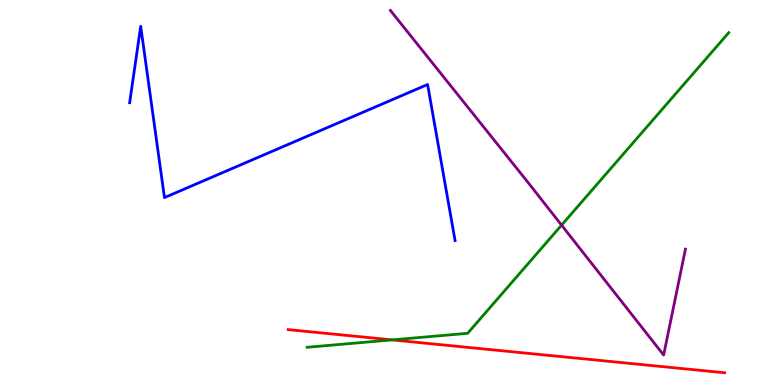[{'lines': ['blue', 'red'], 'intersections': []}, {'lines': ['green', 'red'], 'intersections': [{'x': 5.06, 'y': 1.17}]}, {'lines': ['purple', 'red'], 'intersections': []}, {'lines': ['blue', 'green'], 'intersections': []}, {'lines': ['blue', 'purple'], 'intersections': []}, {'lines': ['green', 'purple'], 'intersections': [{'x': 7.25, 'y': 4.15}]}]